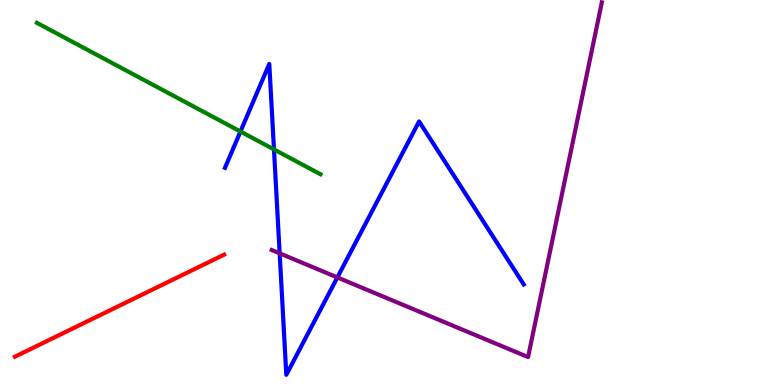[{'lines': ['blue', 'red'], 'intersections': []}, {'lines': ['green', 'red'], 'intersections': []}, {'lines': ['purple', 'red'], 'intersections': []}, {'lines': ['blue', 'green'], 'intersections': [{'x': 3.1, 'y': 6.58}, {'x': 3.54, 'y': 6.12}]}, {'lines': ['blue', 'purple'], 'intersections': [{'x': 3.61, 'y': 3.42}, {'x': 4.35, 'y': 2.79}]}, {'lines': ['green', 'purple'], 'intersections': []}]